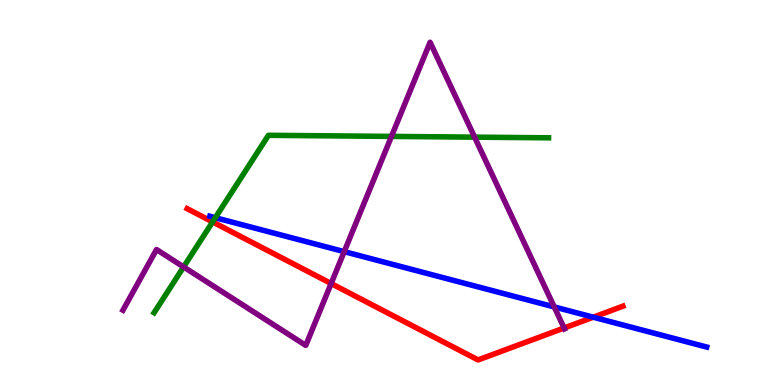[{'lines': ['blue', 'red'], 'intersections': [{'x': 7.65, 'y': 1.76}]}, {'lines': ['green', 'red'], 'intersections': [{'x': 2.74, 'y': 4.24}]}, {'lines': ['purple', 'red'], 'intersections': [{'x': 4.27, 'y': 2.64}, {'x': 7.28, 'y': 1.48}]}, {'lines': ['blue', 'green'], 'intersections': [{'x': 2.78, 'y': 4.35}]}, {'lines': ['blue', 'purple'], 'intersections': [{'x': 4.44, 'y': 3.46}, {'x': 7.15, 'y': 2.03}]}, {'lines': ['green', 'purple'], 'intersections': [{'x': 2.37, 'y': 3.07}, {'x': 5.05, 'y': 6.46}, {'x': 6.12, 'y': 6.44}]}]